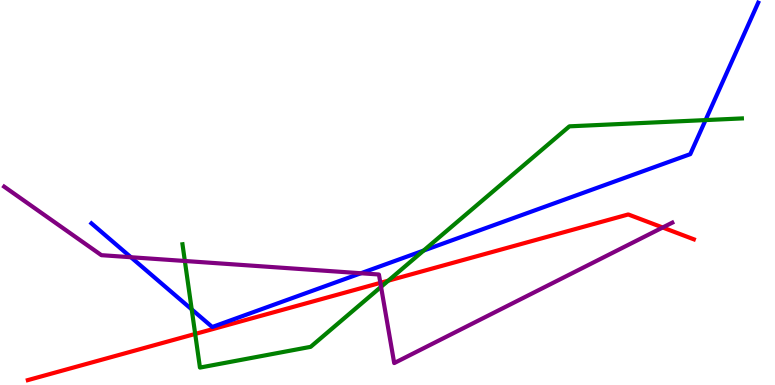[{'lines': ['blue', 'red'], 'intersections': []}, {'lines': ['green', 'red'], 'intersections': [{'x': 2.52, 'y': 1.33}, {'x': 5.01, 'y': 2.71}]}, {'lines': ['purple', 'red'], 'intersections': [{'x': 4.91, 'y': 2.65}, {'x': 8.55, 'y': 4.09}]}, {'lines': ['blue', 'green'], 'intersections': [{'x': 2.47, 'y': 1.96}, {'x': 5.47, 'y': 3.49}, {'x': 9.1, 'y': 6.88}]}, {'lines': ['blue', 'purple'], 'intersections': [{'x': 1.69, 'y': 3.32}, {'x': 4.66, 'y': 2.9}]}, {'lines': ['green', 'purple'], 'intersections': [{'x': 2.39, 'y': 3.22}, {'x': 4.92, 'y': 2.55}]}]